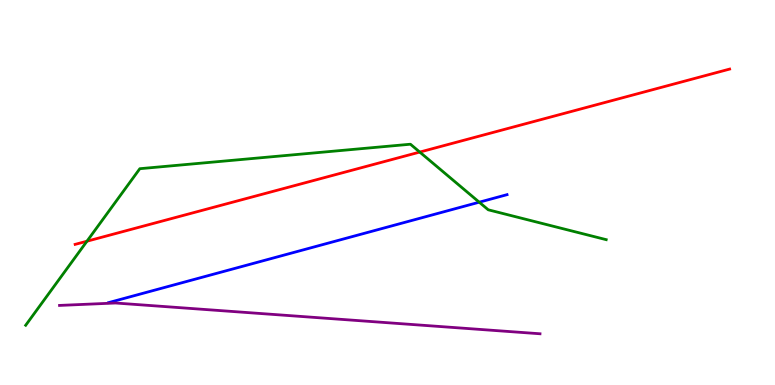[{'lines': ['blue', 'red'], 'intersections': []}, {'lines': ['green', 'red'], 'intersections': [{'x': 1.12, 'y': 3.73}, {'x': 5.42, 'y': 6.05}]}, {'lines': ['purple', 'red'], 'intersections': []}, {'lines': ['blue', 'green'], 'intersections': [{'x': 6.18, 'y': 4.75}]}, {'lines': ['blue', 'purple'], 'intersections': []}, {'lines': ['green', 'purple'], 'intersections': []}]